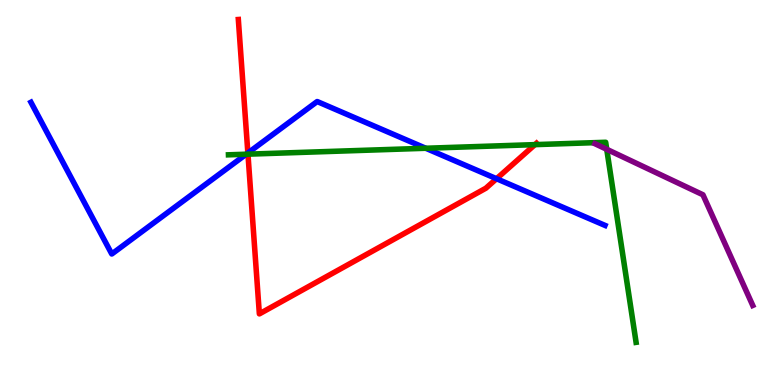[{'lines': ['blue', 'red'], 'intersections': [{'x': 3.2, 'y': 6.03}, {'x': 6.41, 'y': 5.36}]}, {'lines': ['green', 'red'], 'intersections': [{'x': 3.2, 'y': 6.0}, {'x': 6.9, 'y': 6.24}]}, {'lines': ['purple', 'red'], 'intersections': []}, {'lines': ['blue', 'green'], 'intersections': [{'x': 3.18, 'y': 5.99}, {'x': 5.49, 'y': 6.15}]}, {'lines': ['blue', 'purple'], 'intersections': []}, {'lines': ['green', 'purple'], 'intersections': [{'x': 7.83, 'y': 6.12}]}]